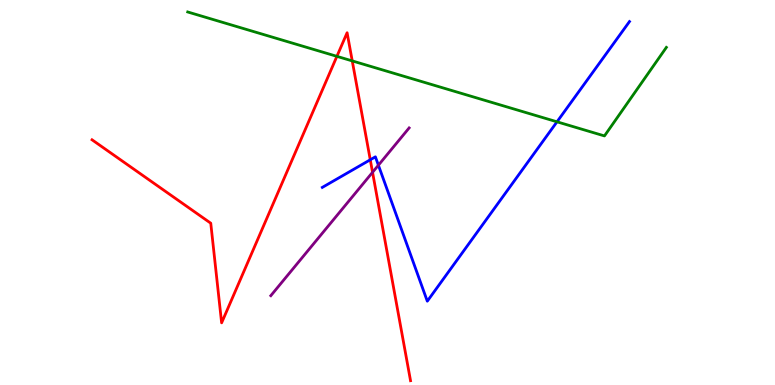[{'lines': ['blue', 'red'], 'intersections': [{'x': 4.78, 'y': 5.85}]}, {'lines': ['green', 'red'], 'intersections': [{'x': 4.35, 'y': 8.54}, {'x': 4.55, 'y': 8.42}]}, {'lines': ['purple', 'red'], 'intersections': [{'x': 4.81, 'y': 5.52}]}, {'lines': ['blue', 'green'], 'intersections': [{'x': 7.19, 'y': 6.84}]}, {'lines': ['blue', 'purple'], 'intersections': [{'x': 4.88, 'y': 5.71}]}, {'lines': ['green', 'purple'], 'intersections': []}]